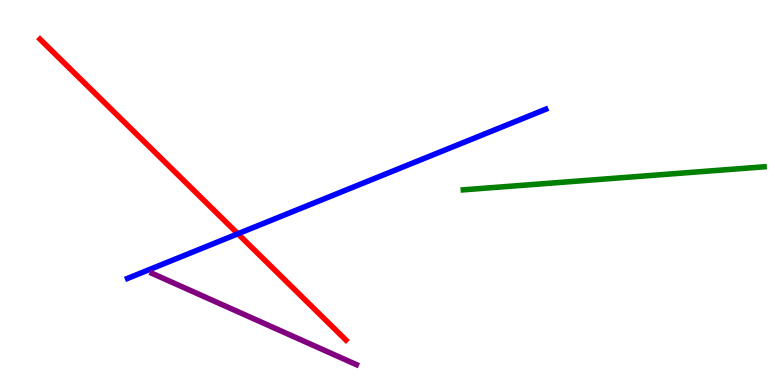[{'lines': ['blue', 'red'], 'intersections': [{'x': 3.07, 'y': 3.93}]}, {'lines': ['green', 'red'], 'intersections': []}, {'lines': ['purple', 'red'], 'intersections': []}, {'lines': ['blue', 'green'], 'intersections': []}, {'lines': ['blue', 'purple'], 'intersections': []}, {'lines': ['green', 'purple'], 'intersections': []}]